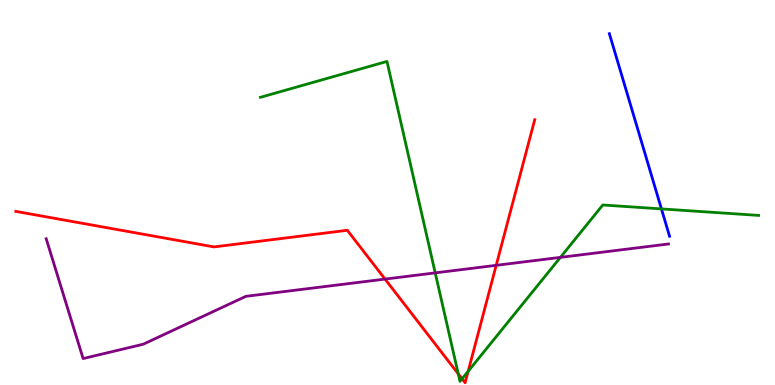[{'lines': ['blue', 'red'], 'intersections': []}, {'lines': ['green', 'red'], 'intersections': [{'x': 5.91, 'y': 0.288}, {'x': 5.96, 'y': 0.161}, {'x': 6.04, 'y': 0.355}]}, {'lines': ['purple', 'red'], 'intersections': [{'x': 4.97, 'y': 2.75}, {'x': 6.4, 'y': 3.11}]}, {'lines': ['blue', 'green'], 'intersections': [{'x': 8.53, 'y': 4.57}]}, {'lines': ['blue', 'purple'], 'intersections': []}, {'lines': ['green', 'purple'], 'intersections': [{'x': 5.62, 'y': 2.91}, {'x': 7.23, 'y': 3.32}]}]